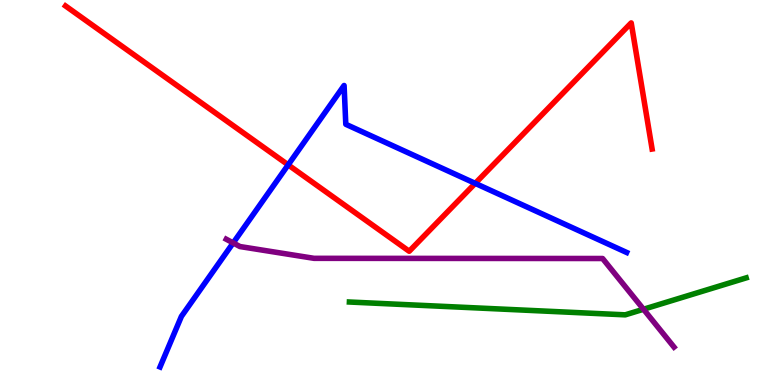[{'lines': ['blue', 'red'], 'intersections': [{'x': 3.72, 'y': 5.72}, {'x': 6.13, 'y': 5.24}]}, {'lines': ['green', 'red'], 'intersections': []}, {'lines': ['purple', 'red'], 'intersections': []}, {'lines': ['blue', 'green'], 'intersections': []}, {'lines': ['blue', 'purple'], 'intersections': [{'x': 3.01, 'y': 3.69}]}, {'lines': ['green', 'purple'], 'intersections': [{'x': 8.3, 'y': 1.97}]}]